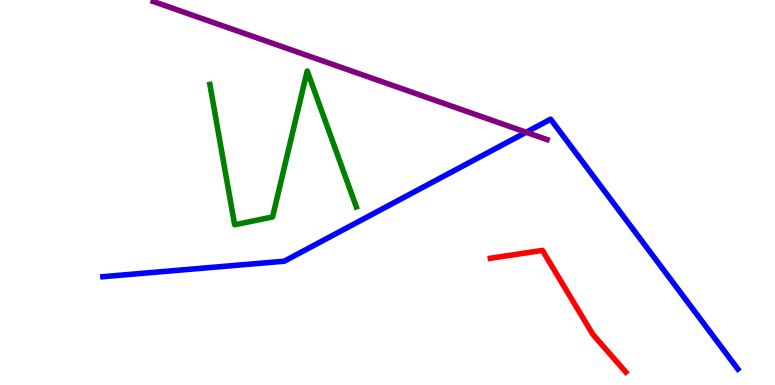[{'lines': ['blue', 'red'], 'intersections': []}, {'lines': ['green', 'red'], 'intersections': []}, {'lines': ['purple', 'red'], 'intersections': []}, {'lines': ['blue', 'green'], 'intersections': []}, {'lines': ['blue', 'purple'], 'intersections': [{'x': 6.79, 'y': 6.56}]}, {'lines': ['green', 'purple'], 'intersections': []}]